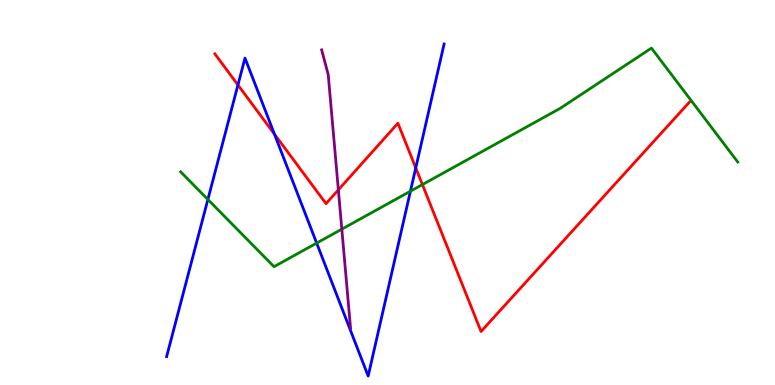[{'lines': ['blue', 'red'], 'intersections': [{'x': 3.07, 'y': 7.79}, {'x': 3.54, 'y': 6.51}, {'x': 5.36, 'y': 5.64}]}, {'lines': ['green', 'red'], 'intersections': [{'x': 5.45, 'y': 5.21}]}, {'lines': ['purple', 'red'], 'intersections': [{'x': 4.37, 'y': 5.07}]}, {'lines': ['blue', 'green'], 'intersections': [{'x': 2.68, 'y': 4.82}, {'x': 4.09, 'y': 3.69}, {'x': 5.3, 'y': 5.03}]}, {'lines': ['blue', 'purple'], 'intersections': []}, {'lines': ['green', 'purple'], 'intersections': [{'x': 4.41, 'y': 4.05}]}]